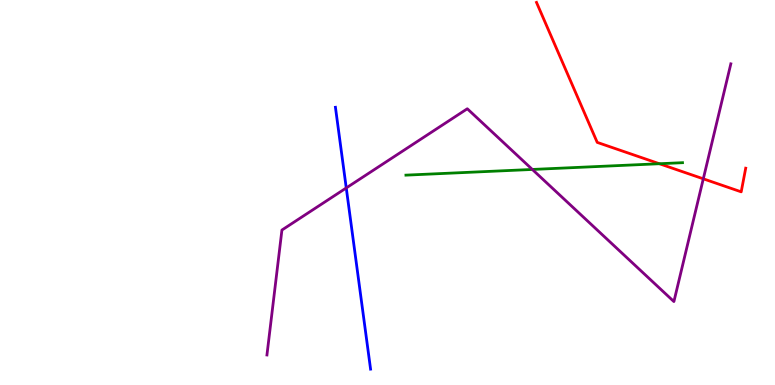[{'lines': ['blue', 'red'], 'intersections': []}, {'lines': ['green', 'red'], 'intersections': [{'x': 8.51, 'y': 5.75}]}, {'lines': ['purple', 'red'], 'intersections': [{'x': 9.07, 'y': 5.36}]}, {'lines': ['blue', 'green'], 'intersections': []}, {'lines': ['blue', 'purple'], 'intersections': [{'x': 4.47, 'y': 5.12}]}, {'lines': ['green', 'purple'], 'intersections': [{'x': 6.87, 'y': 5.6}]}]